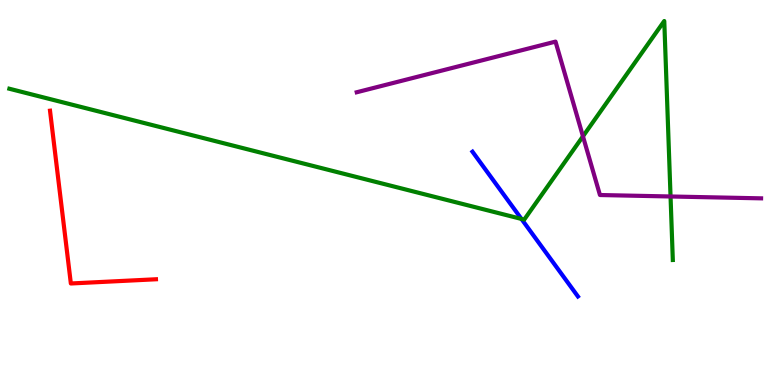[{'lines': ['blue', 'red'], 'intersections': []}, {'lines': ['green', 'red'], 'intersections': []}, {'lines': ['purple', 'red'], 'intersections': []}, {'lines': ['blue', 'green'], 'intersections': [{'x': 6.73, 'y': 4.31}]}, {'lines': ['blue', 'purple'], 'intersections': []}, {'lines': ['green', 'purple'], 'intersections': [{'x': 7.52, 'y': 6.46}, {'x': 8.65, 'y': 4.9}]}]